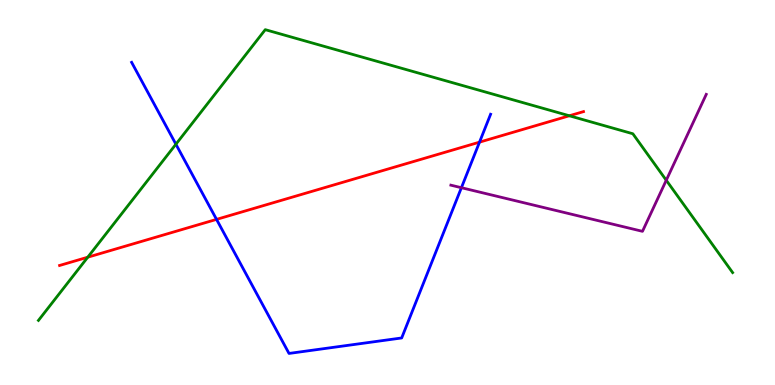[{'lines': ['blue', 'red'], 'intersections': [{'x': 2.79, 'y': 4.3}, {'x': 6.19, 'y': 6.31}]}, {'lines': ['green', 'red'], 'intersections': [{'x': 1.13, 'y': 3.32}, {'x': 7.35, 'y': 6.99}]}, {'lines': ['purple', 'red'], 'intersections': []}, {'lines': ['blue', 'green'], 'intersections': [{'x': 2.27, 'y': 6.25}]}, {'lines': ['blue', 'purple'], 'intersections': [{'x': 5.95, 'y': 5.12}]}, {'lines': ['green', 'purple'], 'intersections': [{'x': 8.6, 'y': 5.32}]}]